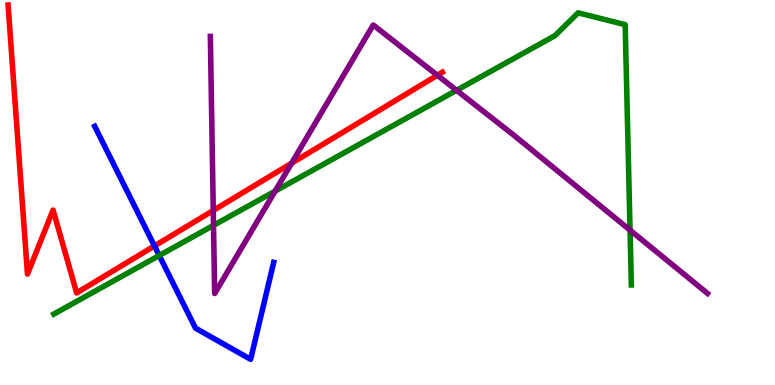[{'lines': ['blue', 'red'], 'intersections': [{'x': 1.99, 'y': 3.61}]}, {'lines': ['green', 'red'], 'intersections': []}, {'lines': ['purple', 'red'], 'intersections': [{'x': 2.75, 'y': 4.53}, {'x': 3.76, 'y': 5.76}, {'x': 5.64, 'y': 8.05}]}, {'lines': ['blue', 'green'], 'intersections': [{'x': 2.05, 'y': 3.36}]}, {'lines': ['blue', 'purple'], 'intersections': []}, {'lines': ['green', 'purple'], 'intersections': [{'x': 2.76, 'y': 4.15}, {'x': 3.55, 'y': 5.04}, {'x': 5.89, 'y': 7.65}, {'x': 8.13, 'y': 4.02}]}]